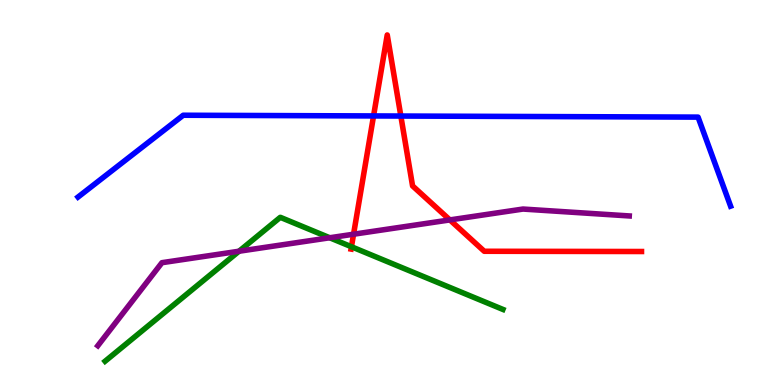[{'lines': ['blue', 'red'], 'intersections': [{'x': 4.82, 'y': 6.99}, {'x': 5.17, 'y': 6.99}]}, {'lines': ['green', 'red'], 'intersections': [{'x': 4.53, 'y': 3.59}]}, {'lines': ['purple', 'red'], 'intersections': [{'x': 4.56, 'y': 3.92}, {'x': 5.8, 'y': 4.29}]}, {'lines': ['blue', 'green'], 'intersections': []}, {'lines': ['blue', 'purple'], 'intersections': []}, {'lines': ['green', 'purple'], 'intersections': [{'x': 3.08, 'y': 3.47}, {'x': 4.25, 'y': 3.82}]}]